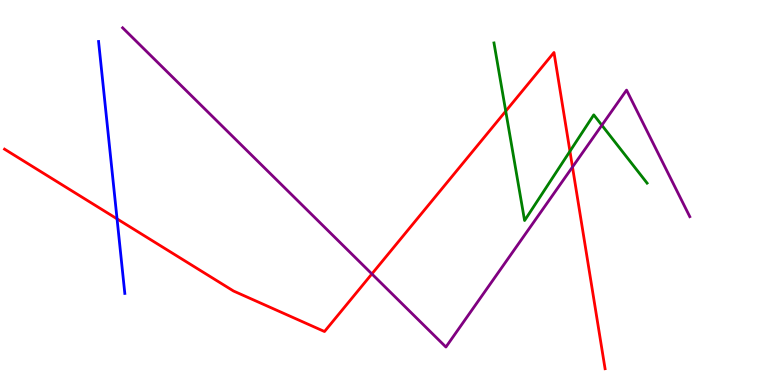[{'lines': ['blue', 'red'], 'intersections': [{'x': 1.51, 'y': 4.32}]}, {'lines': ['green', 'red'], 'intersections': [{'x': 6.53, 'y': 7.11}, {'x': 7.35, 'y': 6.07}]}, {'lines': ['purple', 'red'], 'intersections': [{'x': 4.8, 'y': 2.89}, {'x': 7.39, 'y': 5.66}]}, {'lines': ['blue', 'green'], 'intersections': []}, {'lines': ['blue', 'purple'], 'intersections': []}, {'lines': ['green', 'purple'], 'intersections': [{'x': 7.77, 'y': 6.75}]}]